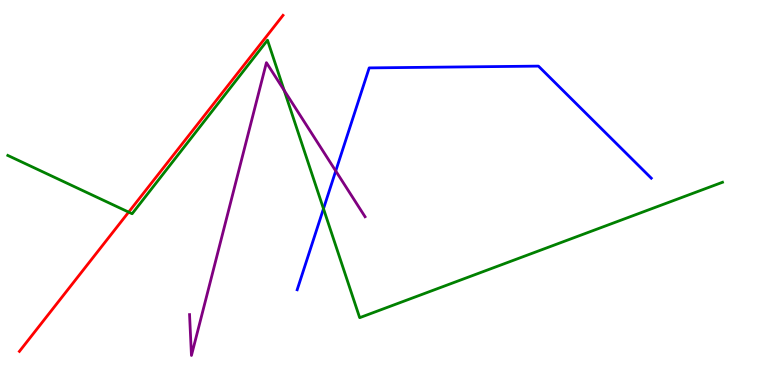[{'lines': ['blue', 'red'], 'intersections': []}, {'lines': ['green', 'red'], 'intersections': [{'x': 1.66, 'y': 4.49}]}, {'lines': ['purple', 'red'], 'intersections': []}, {'lines': ['blue', 'green'], 'intersections': [{'x': 4.17, 'y': 4.58}]}, {'lines': ['blue', 'purple'], 'intersections': [{'x': 4.33, 'y': 5.56}]}, {'lines': ['green', 'purple'], 'intersections': [{'x': 3.67, 'y': 7.65}]}]